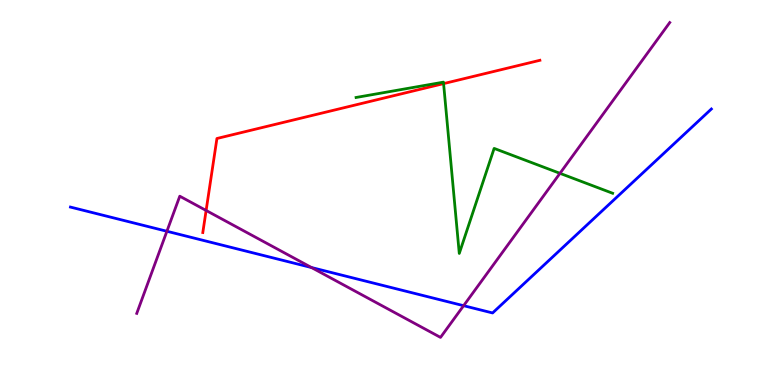[{'lines': ['blue', 'red'], 'intersections': []}, {'lines': ['green', 'red'], 'intersections': [{'x': 5.72, 'y': 7.83}]}, {'lines': ['purple', 'red'], 'intersections': [{'x': 2.66, 'y': 4.53}]}, {'lines': ['blue', 'green'], 'intersections': []}, {'lines': ['blue', 'purple'], 'intersections': [{'x': 2.15, 'y': 3.99}, {'x': 4.02, 'y': 3.05}, {'x': 5.98, 'y': 2.06}]}, {'lines': ['green', 'purple'], 'intersections': [{'x': 7.23, 'y': 5.5}]}]